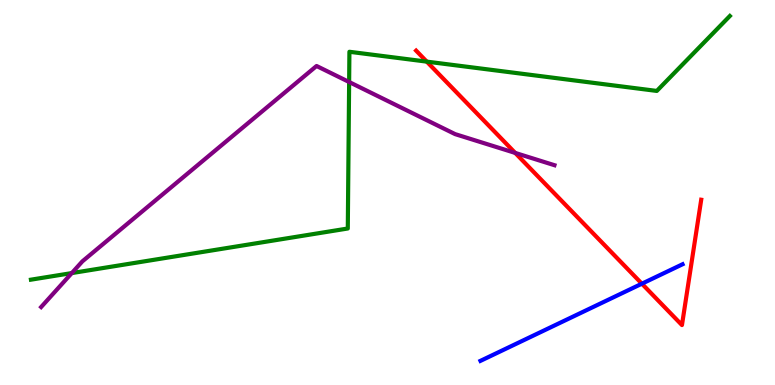[{'lines': ['blue', 'red'], 'intersections': [{'x': 8.28, 'y': 2.63}]}, {'lines': ['green', 'red'], 'intersections': [{'x': 5.51, 'y': 8.4}]}, {'lines': ['purple', 'red'], 'intersections': [{'x': 6.65, 'y': 6.03}]}, {'lines': ['blue', 'green'], 'intersections': []}, {'lines': ['blue', 'purple'], 'intersections': []}, {'lines': ['green', 'purple'], 'intersections': [{'x': 0.926, 'y': 2.91}, {'x': 4.5, 'y': 7.87}]}]